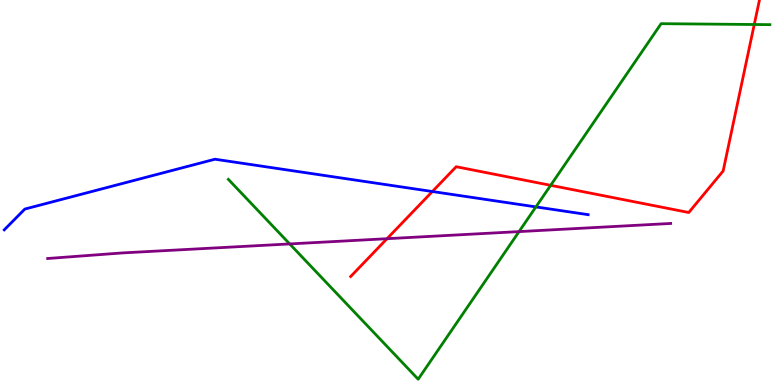[{'lines': ['blue', 'red'], 'intersections': [{'x': 5.58, 'y': 5.03}]}, {'lines': ['green', 'red'], 'intersections': [{'x': 7.11, 'y': 5.19}, {'x': 9.73, 'y': 9.36}]}, {'lines': ['purple', 'red'], 'intersections': [{'x': 4.99, 'y': 3.8}]}, {'lines': ['blue', 'green'], 'intersections': [{'x': 6.92, 'y': 4.63}]}, {'lines': ['blue', 'purple'], 'intersections': []}, {'lines': ['green', 'purple'], 'intersections': [{'x': 3.74, 'y': 3.66}, {'x': 6.7, 'y': 3.98}]}]